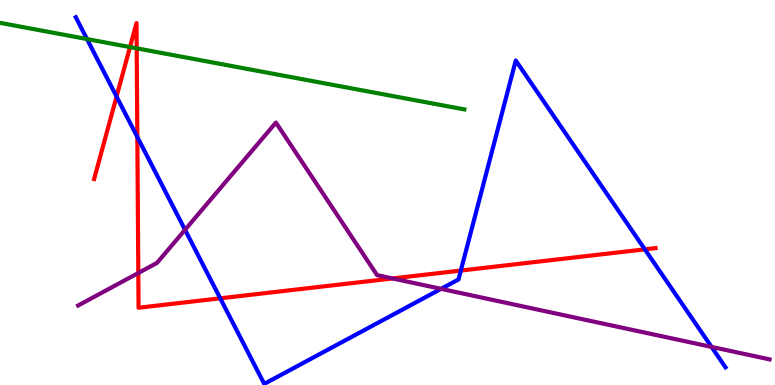[{'lines': ['blue', 'red'], 'intersections': [{'x': 1.5, 'y': 7.49}, {'x': 1.77, 'y': 6.44}, {'x': 2.84, 'y': 2.25}, {'x': 5.95, 'y': 2.97}, {'x': 8.32, 'y': 3.52}]}, {'lines': ['green', 'red'], 'intersections': [{'x': 1.68, 'y': 8.78}, {'x': 1.76, 'y': 8.74}]}, {'lines': ['purple', 'red'], 'intersections': [{'x': 1.78, 'y': 2.91}, {'x': 5.07, 'y': 2.77}]}, {'lines': ['blue', 'green'], 'intersections': [{'x': 1.12, 'y': 8.99}]}, {'lines': ['blue', 'purple'], 'intersections': [{'x': 2.39, 'y': 4.03}, {'x': 5.69, 'y': 2.5}, {'x': 9.18, 'y': 0.989}]}, {'lines': ['green', 'purple'], 'intersections': []}]